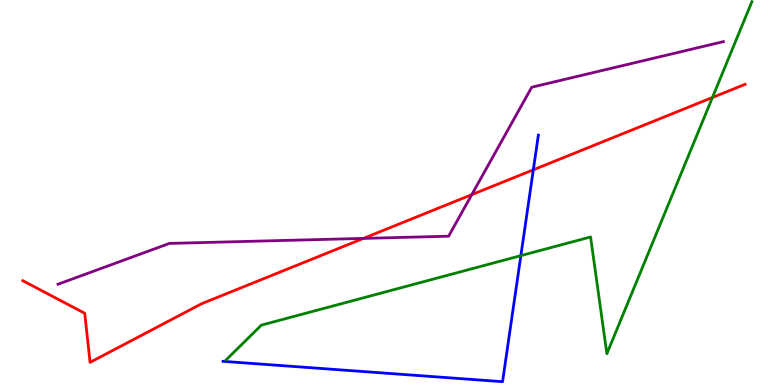[{'lines': ['blue', 'red'], 'intersections': [{'x': 6.88, 'y': 5.59}]}, {'lines': ['green', 'red'], 'intersections': [{'x': 9.19, 'y': 7.47}]}, {'lines': ['purple', 'red'], 'intersections': [{'x': 4.69, 'y': 3.81}, {'x': 6.09, 'y': 4.94}]}, {'lines': ['blue', 'green'], 'intersections': [{'x': 6.72, 'y': 3.36}]}, {'lines': ['blue', 'purple'], 'intersections': []}, {'lines': ['green', 'purple'], 'intersections': []}]